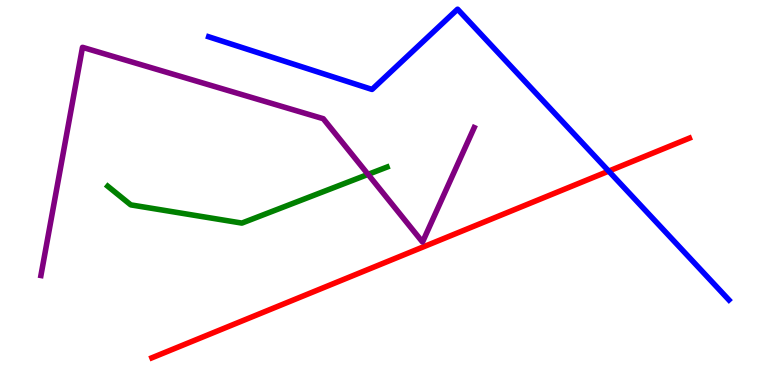[{'lines': ['blue', 'red'], 'intersections': [{'x': 7.85, 'y': 5.56}]}, {'lines': ['green', 'red'], 'intersections': []}, {'lines': ['purple', 'red'], 'intersections': []}, {'lines': ['blue', 'green'], 'intersections': []}, {'lines': ['blue', 'purple'], 'intersections': []}, {'lines': ['green', 'purple'], 'intersections': [{'x': 4.75, 'y': 5.47}]}]